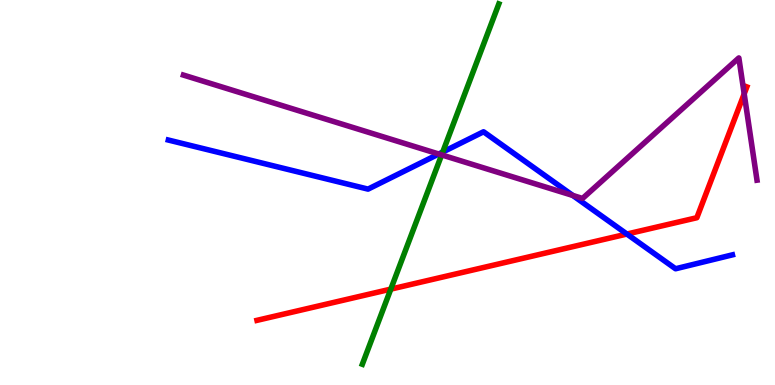[{'lines': ['blue', 'red'], 'intersections': [{'x': 8.09, 'y': 3.92}]}, {'lines': ['green', 'red'], 'intersections': [{'x': 5.04, 'y': 2.49}]}, {'lines': ['purple', 'red'], 'intersections': [{'x': 9.6, 'y': 7.56}]}, {'lines': ['blue', 'green'], 'intersections': [{'x': 5.71, 'y': 6.05}]}, {'lines': ['blue', 'purple'], 'intersections': [{'x': 5.66, 'y': 6.0}, {'x': 7.39, 'y': 4.92}]}, {'lines': ['green', 'purple'], 'intersections': [{'x': 5.7, 'y': 5.98}]}]